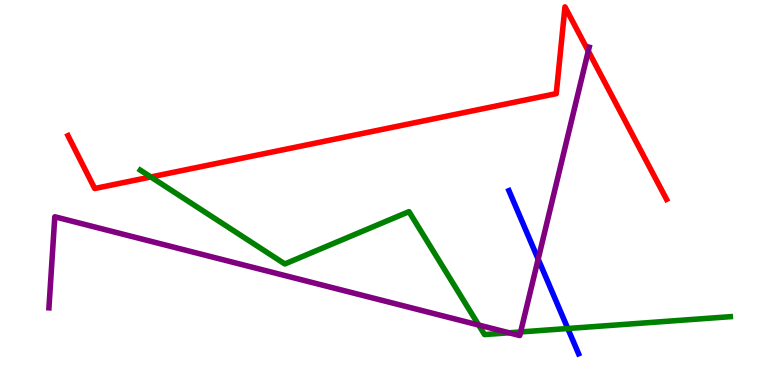[{'lines': ['blue', 'red'], 'intersections': []}, {'lines': ['green', 'red'], 'intersections': [{'x': 1.95, 'y': 5.4}]}, {'lines': ['purple', 'red'], 'intersections': [{'x': 7.59, 'y': 8.67}]}, {'lines': ['blue', 'green'], 'intersections': [{'x': 7.33, 'y': 1.47}]}, {'lines': ['blue', 'purple'], 'intersections': [{'x': 6.94, 'y': 3.27}]}, {'lines': ['green', 'purple'], 'intersections': [{'x': 6.18, 'y': 1.56}, {'x': 6.57, 'y': 1.36}, {'x': 6.72, 'y': 1.38}]}]